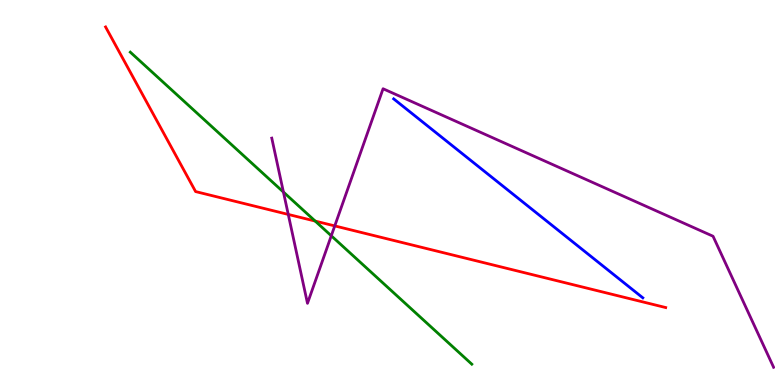[{'lines': ['blue', 'red'], 'intersections': []}, {'lines': ['green', 'red'], 'intersections': [{'x': 4.07, 'y': 4.26}]}, {'lines': ['purple', 'red'], 'intersections': [{'x': 3.72, 'y': 4.43}, {'x': 4.32, 'y': 4.13}]}, {'lines': ['blue', 'green'], 'intersections': []}, {'lines': ['blue', 'purple'], 'intersections': []}, {'lines': ['green', 'purple'], 'intersections': [{'x': 3.66, 'y': 5.01}, {'x': 4.27, 'y': 3.88}]}]